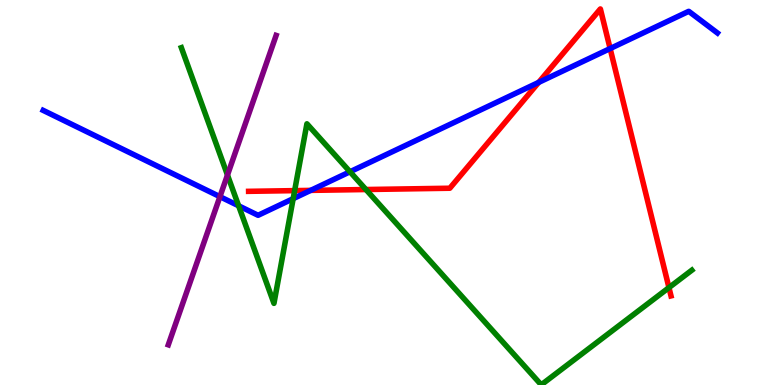[{'lines': ['blue', 'red'], 'intersections': [{'x': 4.01, 'y': 5.06}, {'x': 6.95, 'y': 7.86}, {'x': 7.87, 'y': 8.74}]}, {'lines': ['green', 'red'], 'intersections': [{'x': 3.8, 'y': 5.05}, {'x': 4.72, 'y': 5.08}, {'x': 8.63, 'y': 2.53}]}, {'lines': ['purple', 'red'], 'intersections': []}, {'lines': ['blue', 'green'], 'intersections': [{'x': 3.08, 'y': 4.65}, {'x': 3.78, 'y': 4.84}, {'x': 4.52, 'y': 5.54}]}, {'lines': ['blue', 'purple'], 'intersections': [{'x': 2.84, 'y': 4.89}]}, {'lines': ['green', 'purple'], 'intersections': [{'x': 2.94, 'y': 5.45}]}]